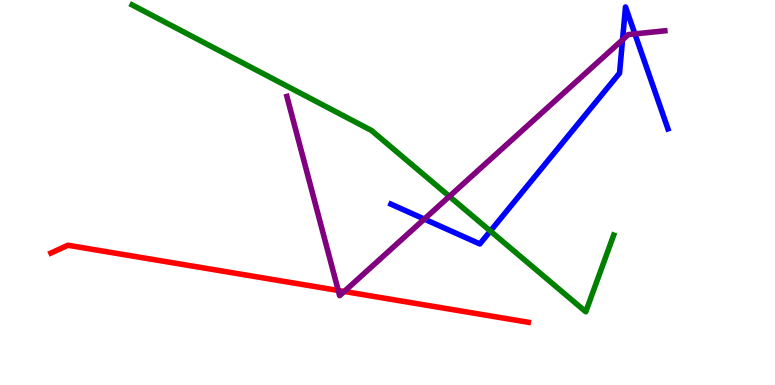[{'lines': ['blue', 'red'], 'intersections': []}, {'lines': ['green', 'red'], 'intersections': []}, {'lines': ['purple', 'red'], 'intersections': [{'x': 4.36, 'y': 2.46}, {'x': 4.44, 'y': 2.43}]}, {'lines': ['blue', 'green'], 'intersections': [{'x': 6.33, 'y': 4.0}]}, {'lines': ['blue', 'purple'], 'intersections': [{'x': 5.47, 'y': 4.31}, {'x': 8.03, 'y': 8.97}, {'x': 8.19, 'y': 9.12}]}, {'lines': ['green', 'purple'], 'intersections': [{'x': 5.8, 'y': 4.9}]}]